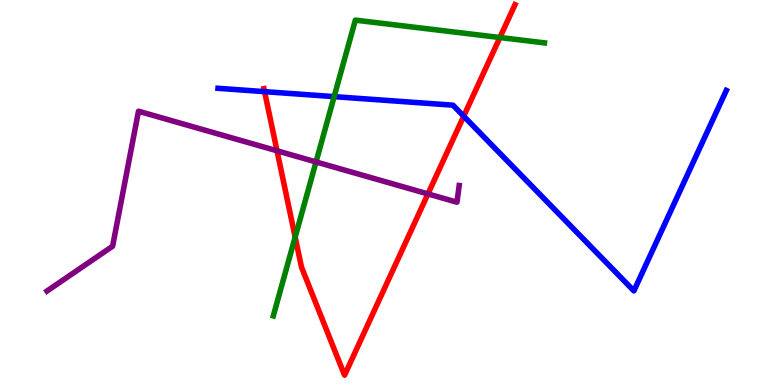[{'lines': ['blue', 'red'], 'intersections': [{'x': 3.41, 'y': 7.62}, {'x': 5.98, 'y': 6.98}]}, {'lines': ['green', 'red'], 'intersections': [{'x': 3.81, 'y': 3.84}, {'x': 6.45, 'y': 9.03}]}, {'lines': ['purple', 'red'], 'intersections': [{'x': 3.57, 'y': 6.08}, {'x': 5.52, 'y': 4.96}]}, {'lines': ['blue', 'green'], 'intersections': [{'x': 4.31, 'y': 7.49}]}, {'lines': ['blue', 'purple'], 'intersections': []}, {'lines': ['green', 'purple'], 'intersections': [{'x': 4.08, 'y': 5.79}]}]